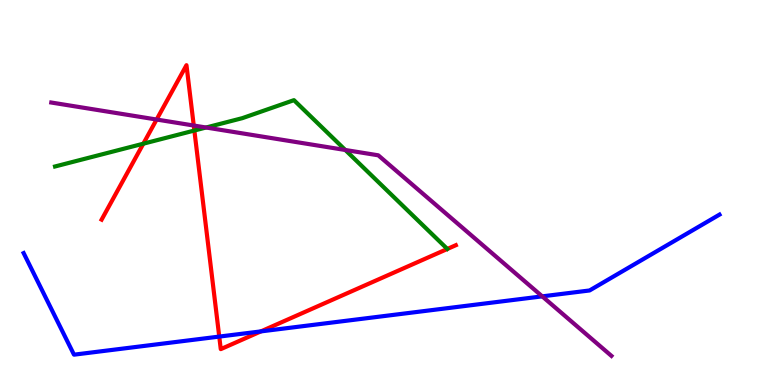[{'lines': ['blue', 'red'], 'intersections': [{'x': 2.83, 'y': 1.26}, {'x': 3.37, 'y': 1.39}]}, {'lines': ['green', 'red'], 'intersections': [{'x': 1.85, 'y': 6.27}, {'x': 2.51, 'y': 6.61}]}, {'lines': ['purple', 'red'], 'intersections': [{'x': 2.02, 'y': 6.9}, {'x': 2.5, 'y': 6.74}]}, {'lines': ['blue', 'green'], 'intersections': []}, {'lines': ['blue', 'purple'], 'intersections': [{'x': 7.0, 'y': 2.3}]}, {'lines': ['green', 'purple'], 'intersections': [{'x': 2.66, 'y': 6.69}, {'x': 4.46, 'y': 6.1}]}]